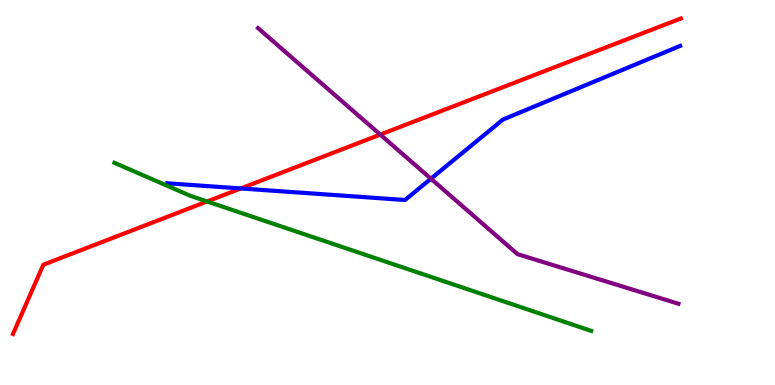[{'lines': ['blue', 'red'], 'intersections': [{'x': 3.11, 'y': 5.11}]}, {'lines': ['green', 'red'], 'intersections': [{'x': 2.67, 'y': 4.77}]}, {'lines': ['purple', 'red'], 'intersections': [{'x': 4.91, 'y': 6.5}]}, {'lines': ['blue', 'green'], 'intersections': []}, {'lines': ['blue', 'purple'], 'intersections': [{'x': 5.56, 'y': 5.36}]}, {'lines': ['green', 'purple'], 'intersections': []}]